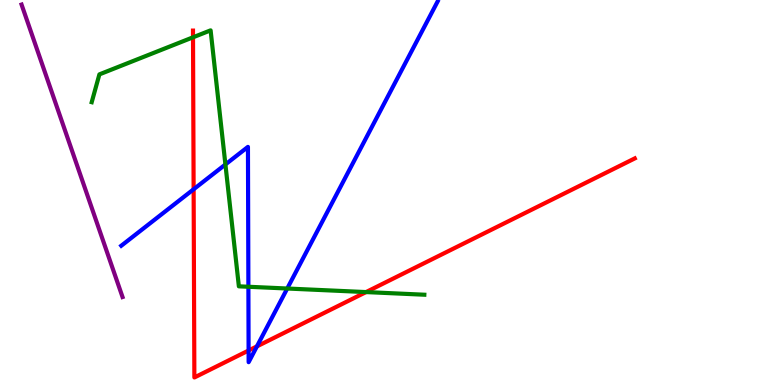[{'lines': ['blue', 'red'], 'intersections': [{'x': 2.5, 'y': 5.08}, {'x': 3.21, 'y': 0.896}, {'x': 3.32, 'y': 1.0}]}, {'lines': ['green', 'red'], 'intersections': [{'x': 2.49, 'y': 9.03}, {'x': 4.72, 'y': 2.41}]}, {'lines': ['purple', 'red'], 'intersections': []}, {'lines': ['blue', 'green'], 'intersections': [{'x': 2.91, 'y': 5.73}, {'x': 3.21, 'y': 2.55}, {'x': 3.71, 'y': 2.51}]}, {'lines': ['blue', 'purple'], 'intersections': []}, {'lines': ['green', 'purple'], 'intersections': []}]